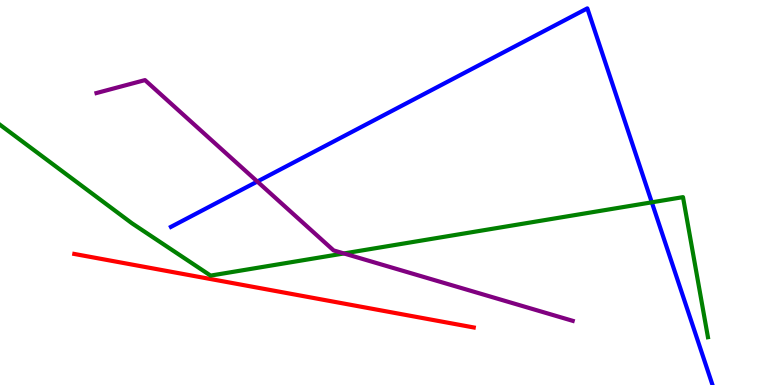[{'lines': ['blue', 'red'], 'intersections': []}, {'lines': ['green', 'red'], 'intersections': []}, {'lines': ['purple', 'red'], 'intersections': []}, {'lines': ['blue', 'green'], 'intersections': [{'x': 8.41, 'y': 4.74}]}, {'lines': ['blue', 'purple'], 'intersections': [{'x': 3.32, 'y': 5.28}]}, {'lines': ['green', 'purple'], 'intersections': [{'x': 4.44, 'y': 3.42}]}]